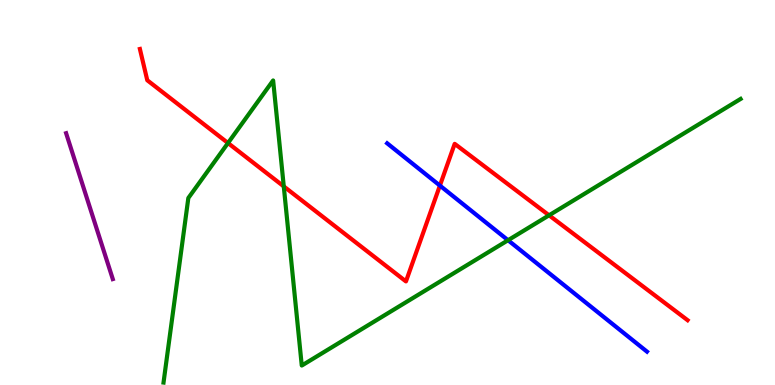[{'lines': ['blue', 'red'], 'intersections': [{'x': 5.68, 'y': 5.18}]}, {'lines': ['green', 'red'], 'intersections': [{'x': 2.94, 'y': 6.28}, {'x': 3.66, 'y': 5.16}, {'x': 7.08, 'y': 4.41}]}, {'lines': ['purple', 'red'], 'intersections': []}, {'lines': ['blue', 'green'], 'intersections': [{'x': 6.56, 'y': 3.76}]}, {'lines': ['blue', 'purple'], 'intersections': []}, {'lines': ['green', 'purple'], 'intersections': []}]